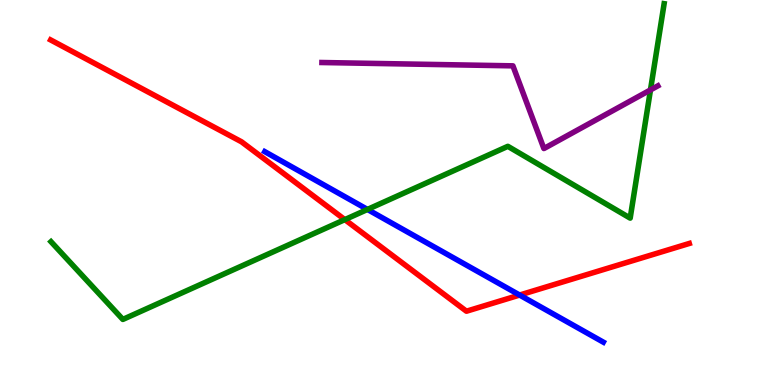[{'lines': ['blue', 'red'], 'intersections': [{'x': 6.7, 'y': 2.34}]}, {'lines': ['green', 'red'], 'intersections': [{'x': 4.45, 'y': 4.3}]}, {'lines': ['purple', 'red'], 'intersections': []}, {'lines': ['blue', 'green'], 'intersections': [{'x': 4.74, 'y': 4.56}]}, {'lines': ['blue', 'purple'], 'intersections': []}, {'lines': ['green', 'purple'], 'intersections': [{'x': 8.39, 'y': 7.66}]}]